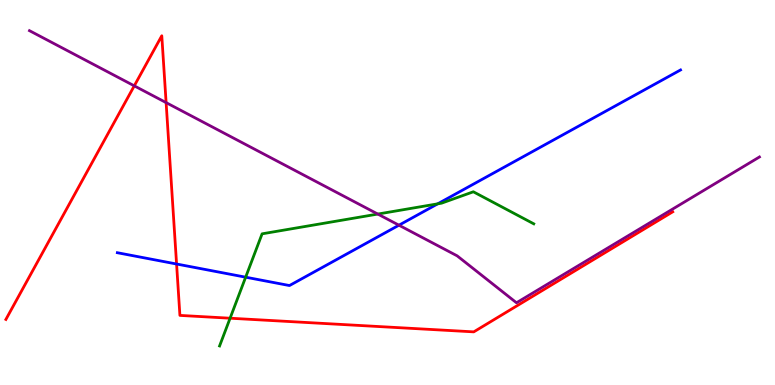[{'lines': ['blue', 'red'], 'intersections': [{'x': 2.28, 'y': 3.14}]}, {'lines': ['green', 'red'], 'intersections': [{'x': 2.97, 'y': 1.73}]}, {'lines': ['purple', 'red'], 'intersections': [{'x': 1.73, 'y': 7.77}, {'x': 2.14, 'y': 7.33}]}, {'lines': ['blue', 'green'], 'intersections': [{'x': 3.17, 'y': 2.8}, {'x': 5.65, 'y': 4.71}]}, {'lines': ['blue', 'purple'], 'intersections': [{'x': 5.15, 'y': 4.15}]}, {'lines': ['green', 'purple'], 'intersections': [{'x': 4.87, 'y': 4.44}]}]